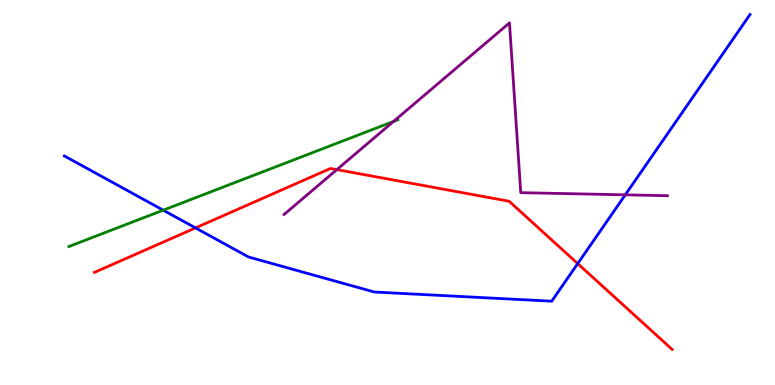[{'lines': ['blue', 'red'], 'intersections': [{'x': 2.52, 'y': 4.08}, {'x': 7.45, 'y': 3.15}]}, {'lines': ['green', 'red'], 'intersections': []}, {'lines': ['purple', 'red'], 'intersections': [{'x': 4.35, 'y': 5.59}]}, {'lines': ['blue', 'green'], 'intersections': [{'x': 2.11, 'y': 4.54}]}, {'lines': ['blue', 'purple'], 'intersections': [{'x': 8.07, 'y': 4.94}]}, {'lines': ['green', 'purple'], 'intersections': [{'x': 5.08, 'y': 6.85}]}]